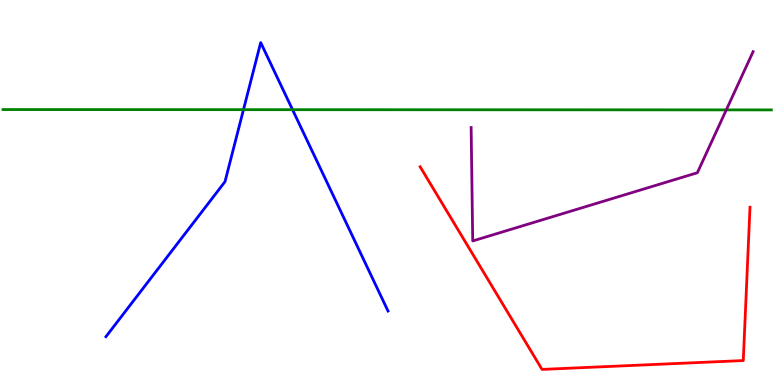[{'lines': ['blue', 'red'], 'intersections': []}, {'lines': ['green', 'red'], 'intersections': []}, {'lines': ['purple', 'red'], 'intersections': []}, {'lines': ['blue', 'green'], 'intersections': [{'x': 3.14, 'y': 7.15}, {'x': 3.77, 'y': 7.15}]}, {'lines': ['blue', 'purple'], 'intersections': []}, {'lines': ['green', 'purple'], 'intersections': [{'x': 9.37, 'y': 7.15}]}]